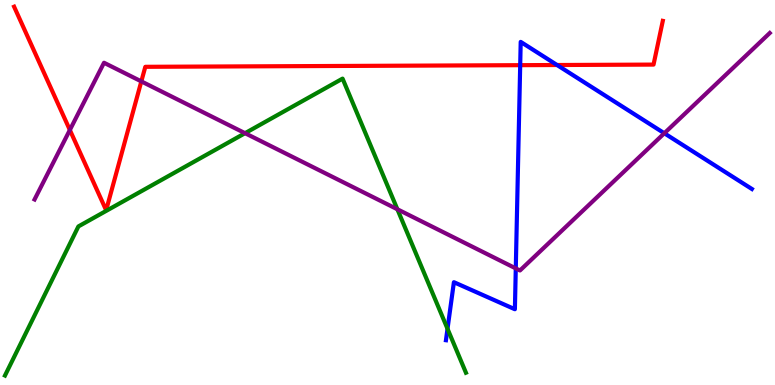[{'lines': ['blue', 'red'], 'intersections': [{'x': 6.71, 'y': 8.31}, {'x': 7.19, 'y': 8.31}]}, {'lines': ['green', 'red'], 'intersections': []}, {'lines': ['purple', 'red'], 'intersections': [{'x': 0.901, 'y': 6.62}, {'x': 1.82, 'y': 7.89}]}, {'lines': ['blue', 'green'], 'intersections': [{'x': 5.77, 'y': 1.46}]}, {'lines': ['blue', 'purple'], 'intersections': [{'x': 6.66, 'y': 3.03}, {'x': 8.57, 'y': 6.54}]}, {'lines': ['green', 'purple'], 'intersections': [{'x': 3.16, 'y': 6.54}, {'x': 5.13, 'y': 4.56}]}]